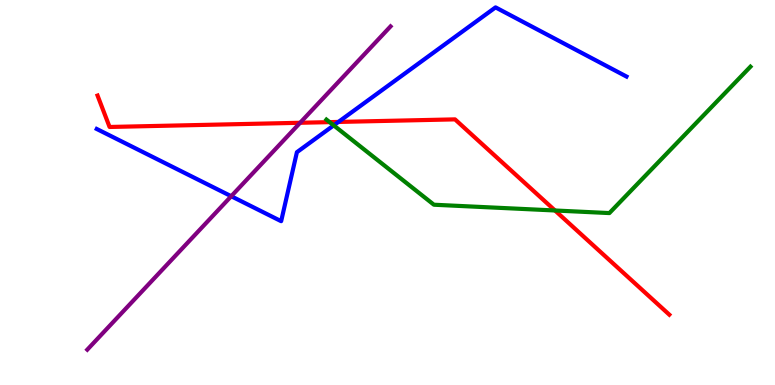[{'lines': ['blue', 'red'], 'intersections': [{'x': 4.37, 'y': 6.83}]}, {'lines': ['green', 'red'], 'intersections': [{'x': 4.25, 'y': 6.83}, {'x': 7.16, 'y': 4.53}]}, {'lines': ['purple', 'red'], 'intersections': [{'x': 3.87, 'y': 6.81}]}, {'lines': ['blue', 'green'], 'intersections': [{'x': 4.31, 'y': 6.74}]}, {'lines': ['blue', 'purple'], 'intersections': [{'x': 2.98, 'y': 4.9}]}, {'lines': ['green', 'purple'], 'intersections': []}]